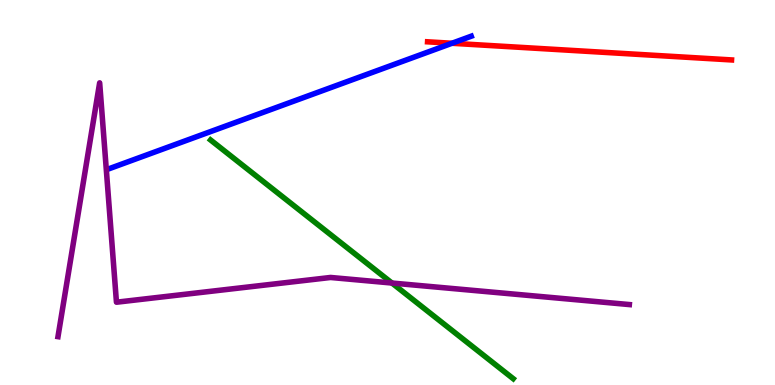[{'lines': ['blue', 'red'], 'intersections': [{'x': 5.83, 'y': 8.88}]}, {'lines': ['green', 'red'], 'intersections': []}, {'lines': ['purple', 'red'], 'intersections': []}, {'lines': ['blue', 'green'], 'intersections': []}, {'lines': ['blue', 'purple'], 'intersections': []}, {'lines': ['green', 'purple'], 'intersections': [{'x': 5.06, 'y': 2.65}]}]